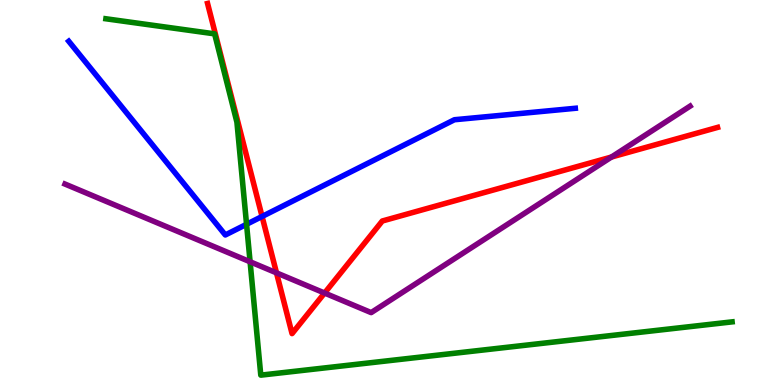[{'lines': ['blue', 'red'], 'intersections': [{'x': 3.38, 'y': 4.38}]}, {'lines': ['green', 'red'], 'intersections': []}, {'lines': ['purple', 'red'], 'intersections': [{'x': 3.57, 'y': 2.91}, {'x': 4.19, 'y': 2.39}, {'x': 7.89, 'y': 5.92}]}, {'lines': ['blue', 'green'], 'intersections': [{'x': 3.18, 'y': 4.17}]}, {'lines': ['blue', 'purple'], 'intersections': []}, {'lines': ['green', 'purple'], 'intersections': [{'x': 3.23, 'y': 3.2}]}]